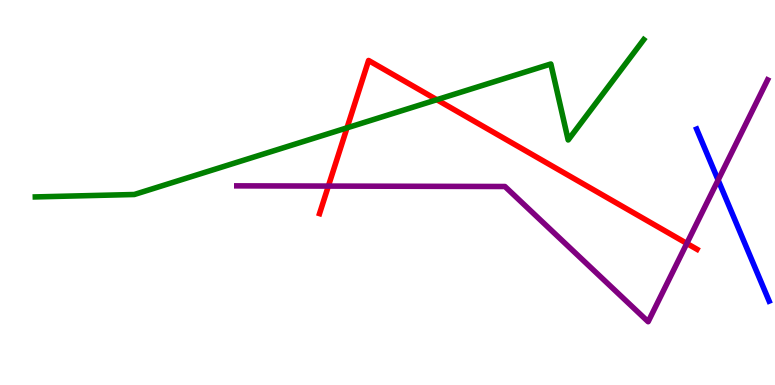[{'lines': ['blue', 'red'], 'intersections': []}, {'lines': ['green', 'red'], 'intersections': [{'x': 4.48, 'y': 6.68}, {'x': 5.64, 'y': 7.41}]}, {'lines': ['purple', 'red'], 'intersections': [{'x': 4.24, 'y': 5.17}, {'x': 8.86, 'y': 3.68}]}, {'lines': ['blue', 'green'], 'intersections': []}, {'lines': ['blue', 'purple'], 'intersections': [{'x': 9.27, 'y': 5.32}]}, {'lines': ['green', 'purple'], 'intersections': []}]